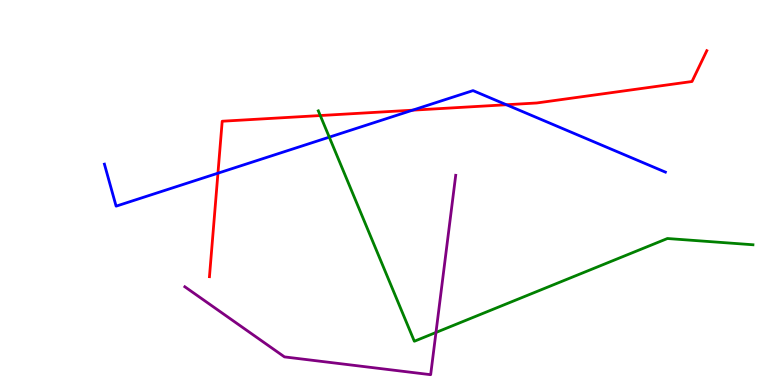[{'lines': ['blue', 'red'], 'intersections': [{'x': 2.81, 'y': 5.5}, {'x': 5.32, 'y': 7.14}, {'x': 6.53, 'y': 7.28}]}, {'lines': ['green', 'red'], 'intersections': [{'x': 4.13, 'y': 7.0}]}, {'lines': ['purple', 'red'], 'intersections': []}, {'lines': ['blue', 'green'], 'intersections': [{'x': 4.25, 'y': 6.44}]}, {'lines': ['blue', 'purple'], 'intersections': []}, {'lines': ['green', 'purple'], 'intersections': [{'x': 5.63, 'y': 1.36}]}]